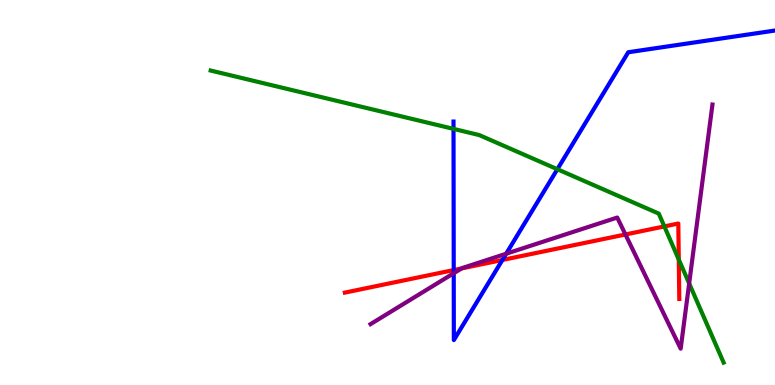[{'lines': ['blue', 'red'], 'intersections': [{'x': 5.85, 'y': 2.99}, {'x': 6.48, 'y': 3.25}]}, {'lines': ['green', 'red'], 'intersections': [{'x': 8.57, 'y': 4.12}, {'x': 8.76, 'y': 3.26}]}, {'lines': ['purple', 'red'], 'intersections': [{'x': 5.96, 'y': 3.03}, {'x': 8.07, 'y': 3.91}]}, {'lines': ['blue', 'green'], 'intersections': [{'x': 5.85, 'y': 6.65}, {'x': 7.19, 'y': 5.6}]}, {'lines': ['blue', 'purple'], 'intersections': [{'x': 5.85, 'y': 2.9}, {'x': 6.53, 'y': 3.41}]}, {'lines': ['green', 'purple'], 'intersections': [{'x': 8.89, 'y': 2.64}]}]